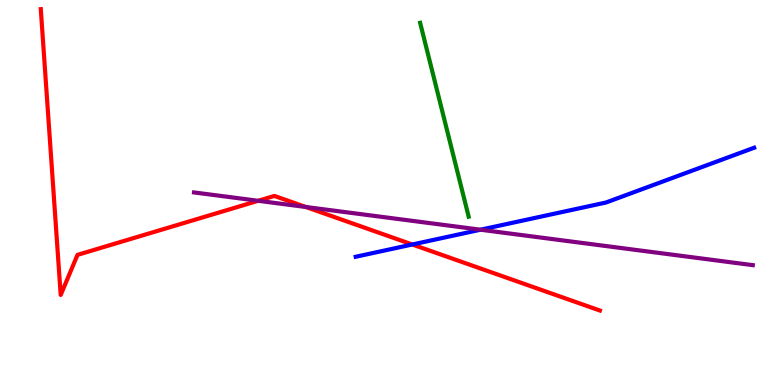[{'lines': ['blue', 'red'], 'intersections': [{'x': 5.32, 'y': 3.65}]}, {'lines': ['green', 'red'], 'intersections': []}, {'lines': ['purple', 'red'], 'intersections': [{'x': 3.33, 'y': 4.78}, {'x': 3.95, 'y': 4.62}]}, {'lines': ['blue', 'green'], 'intersections': []}, {'lines': ['blue', 'purple'], 'intersections': [{'x': 6.2, 'y': 4.03}]}, {'lines': ['green', 'purple'], 'intersections': []}]